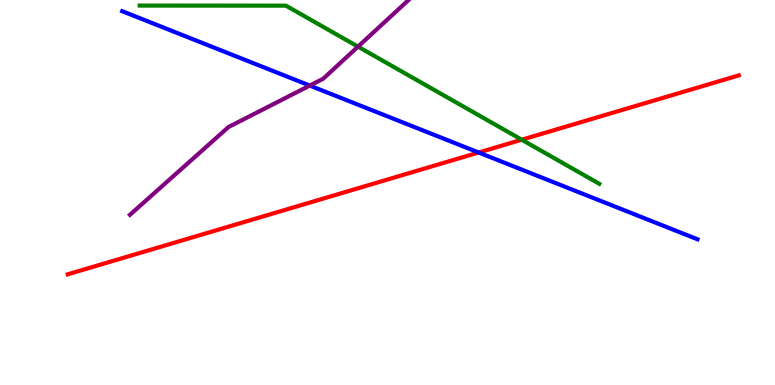[{'lines': ['blue', 'red'], 'intersections': [{'x': 6.18, 'y': 6.04}]}, {'lines': ['green', 'red'], 'intersections': [{'x': 6.73, 'y': 6.37}]}, {'lines': ['purple', 'red'], 'intersections': []}, {'lines': ['blue', 'green'], 'intersections': []}, {'lines': ['blue', 'purple'], 'intersections': [{'x': 4.0, 'y': 7.78}]}, {'lines': ['green', 'purple'], 'intersections': [{'x': 4.62, 'y': 8.79}]}]